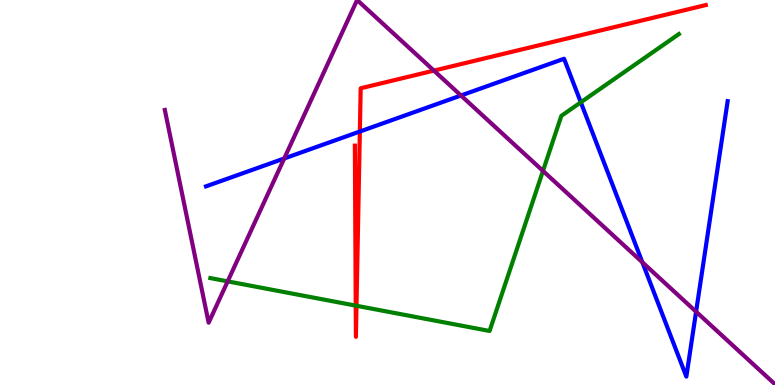[{'lines': ['blue', 'red'], 'intersections': [{'x': 4.64, 'y': 6.58}]}, {'lines': ['green', 'red'], 'intersections': [{'x': 4.59, 'y': 2.06}, {'x': 4.6, 'y': 2.06}]}, {'lines': ['purple', 'red'], 'intersections': [{'x': 5.6, 'y': 8.17}]}, {'lines': ['blue', 'green'], 'intersections': [{'x': 7.49, 'y': 7.34}]}, {'lines': ['blue', 'purple'], 'intersections': [{'x': 3.67, 'y': 5.88}, {'x': 5.95, 'y': 7.52}, {'x': 8.29, 'y': 3.19}, {'x': 8.98, 'y': 1.9}]}, {'lines': ['green', 'purple'], 'intersections': [{'x': 2.94, 'y': 2.69}, {'x': 7.01, 'y': 5.56}]}]